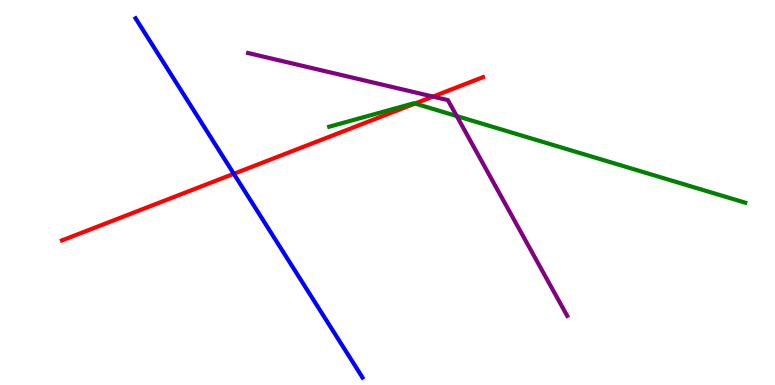[{'lines': ['blue', 'red'], 'intersections': [{'x': 3.02, 'y': 5.49}]}, {'lines': ['green', 'red'], 'intersections': [{'x': 5.36, 'y': 7.31}]}, {'lines': ['purple', 'red'], 'intersections': [{'x': 5.59, 'y': 7.49}]}, {'lines': ['blue', 'green'], 'intersections': []}, {'lines': ['blue', 'purple'], 'intersections': []}, {'lines': ['green', 'purple'], 'intersections': [{'x': 5.89, 'y': 6.99}]}]